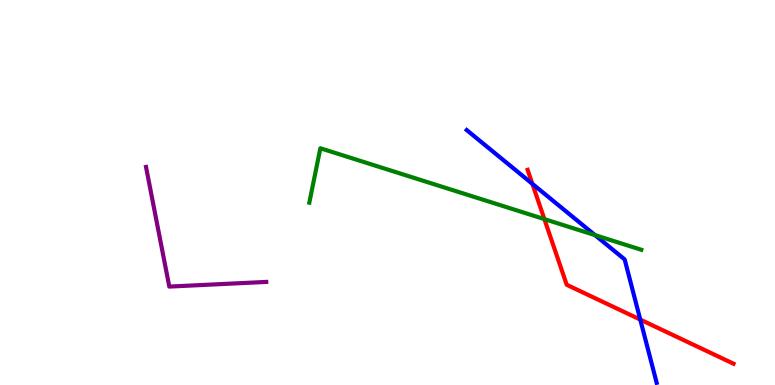[{'lines': ['blue', 'red'], 'intersections': [{'x': 6.87, 'y': 5.22}, {'x': 8.26, 'y': 1.7}]}, {'lines': ['green', 'red'], 'intersections': [{'x': 7.02, 'y': 4.31}]}, {'lines': ['purple', 'red'], 'intersections': []}, {'lines': ['blue', 'green'], 'intersections': [{'x': 7.68, 'y': 3.89}]}, {'lines': ['blue', 'purple'], 'intersections': []}, {'lines': ['green', 'purple'], 'intersections': []}]